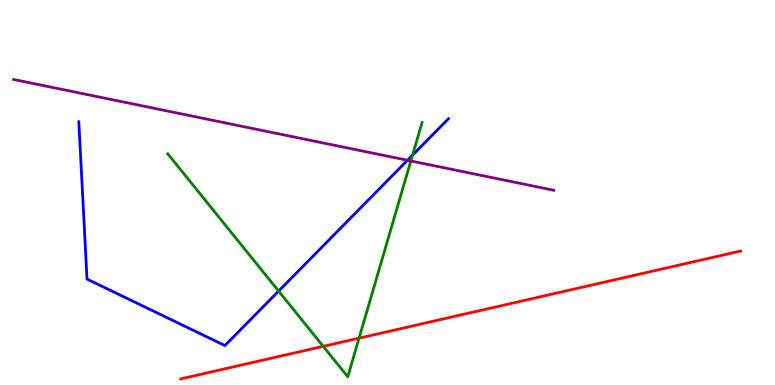[{'lines': ['blue', 'red'], 'intersections': []}, {'lines': ['green', 'red'], 'intersections': [{'x': 4.17, 'y': 1.0}, {'x': 4.63, 'y': 1.22}]}, {'lines': ['purple', 'red'], 'intersections': []}, {'lines': ['blue', 'green'], 'intersections': [{'x': 3.59, 'y': 2.44}, {'x': 5.32, 'y': 5.97}]}, {'lines': ['blue', 'purple'], 'intersections': [{'x': 5.26, 'y': 5.84}]}, {'lines': ['green', 'purple'], 'intersections': [{'x': 5.3, 'y': 5.82}]}]